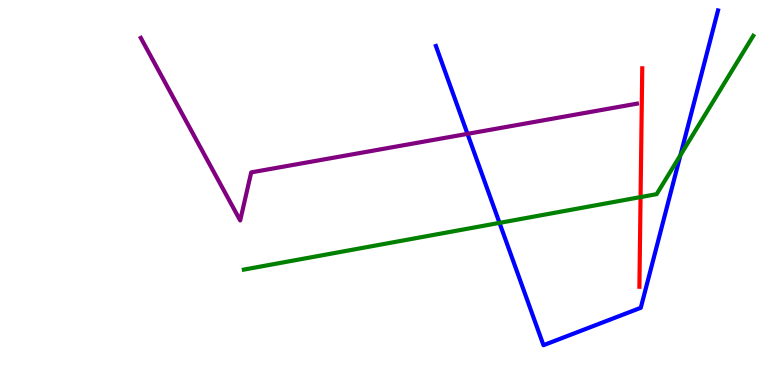[{'lines': ['blue', 'red'], 'intersections': []}, {'lines': ['green', 'red'], 'intersections': [{'x': 8.27, 'y': 4.88}]}, {'lines': ['purple', 'red'], 'intersections': []}, {'lines': ['blue', 'green'], 'intersections': [{'x': 6.45, 'y': 4.21}, {'x': 8.78, 'y': 5.97}]}, {'lines': ['blue', 'purple'], 'intersections': [{'x': 6.03, 'y': 6.52}]}, {'lines': ['green', 'purple'], 'intersections': []}]